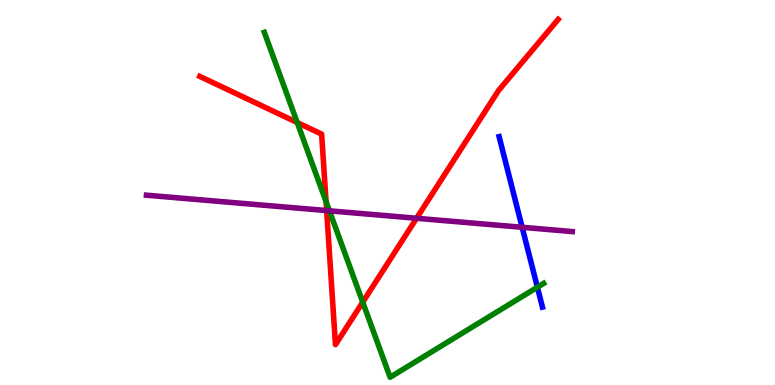[{'lines': ['blue', 'red'], 'intersections': []}, {'lines': ['green', 'red'], 'intersections': [{'x': 3.84, 'y': 6.82}, {'x': 4.21, 'y': 4.76}, {'x': 4.68, 'y': 2.15}]}, {'lines': ['purple', 'red'], 'intersections': [{'x': 4.21, 'y': 4.53}, {'x': 5.38, 'y': 4.33}]}, {'lines': ['blue', 'green'], 'intersections': [{'x': 6.93, 'y': 2.54}]}, {'lines': ['blue', 'purple'], 'intersections': [{'x': 6.74, 'y': 4.1}]}, {'lines': ['green', 'purple'], 'intersections': [{'x': 4.25, 'y': 4.52}]}]